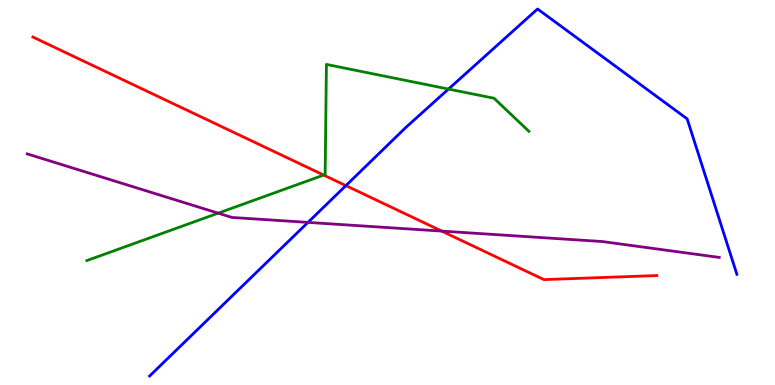[{'lines': ['blue', 'red'], 'intersections': [{'x': 4.46, 'y': 5.18}]}, {'lines': ['green', 'red'], 'intersections': [{'x': 4.18, 'y': 5.45}]}, {'lines': ['purple', 'red'], 'intersections': [{'x': 5.7, 'y': 4.0}]}, {'lines': ['blue', 'green'], 'intersections': [{'x': 5.79, 'y': 7.69}]}, {'lines': ['blue', 'purple'], 'intersections': [{'x': 3.97, 'y': 4.22}]}, {'lines': ['green', 'purple'], 'intersections': [{'x': 2.82, 'y': 4.46}]}]